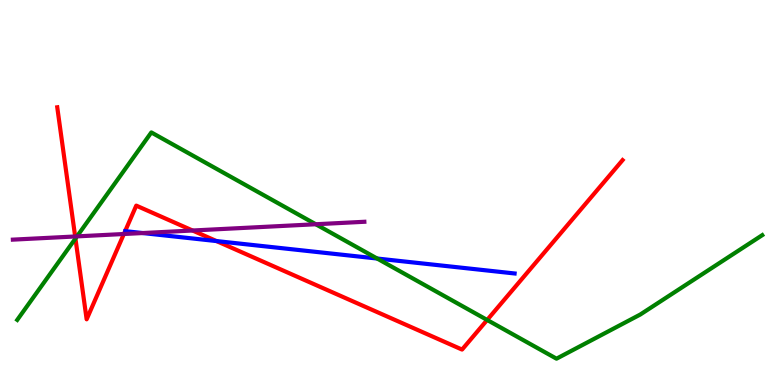[{'lines': ['blue', 'red'], 'intersections': [{'x': 2.79, 'y': 3.74}]}, {'lines': ['green', 'red'], 'intersections': [{'x': 0.973, 'y': 3.8}, {'x': 6.29, 'y': 1.69}]}, {'lines': ['purple', 'red'], 'intersections': [{'x': 0.97, 'y': 3.86}, {'x': 1.6, 'y': 3.92}, {'x': 2.48, 'y': 4.01}]}, {'lines': ['blue', 'green'], 'intersections': [{'x': 4.87, 'y': 3.28}]}, {'lines': ['blue', 'purple'], 'intersections': [{'x': 1.84, 'y': 3.95}]}, {'lines': ['green', 'purple'], 'intersections': [{'x': 0.993, 'y': 3.86}, {'x': 4.07, 'y': 4.18}]}]